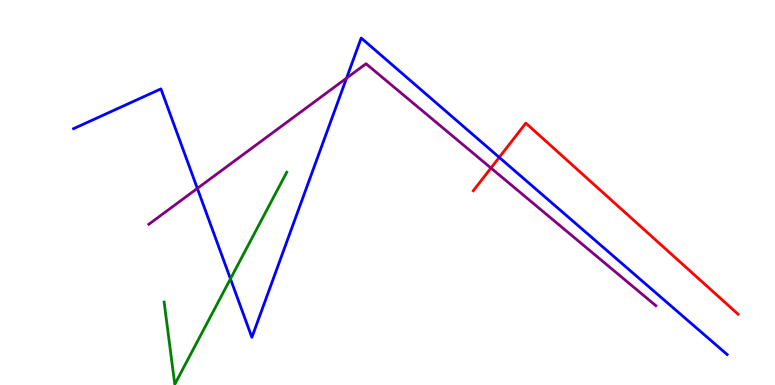[{'lines': ['blue', 'red'], 'intersections': [{'x': 6.44, 'y': 5.91}]}, {'lines': ['green', 'red'], 'intersections': []}, {'lines': ['purple', 'red'], 'intersections': [{'x': 6.33, 'y': 5.64}]}, {'lines': ['blue', 'green'], 'intersections': [{'x': 2.97, 'y': 2.76}]}, {'lines': ['blue', 'purple'], 'intersections': [{'x': 2.55, 'y': 5.11}, {'x': 4.47, 'y': 7.97}]}, {'lines': ['green', 'purple'], 'intersections': []}]